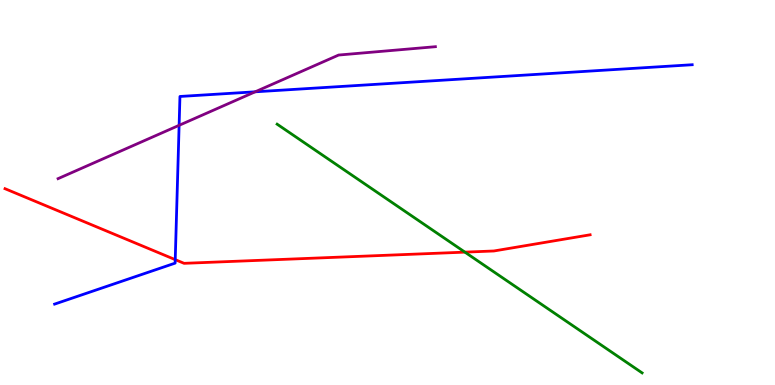[{'lines': ['blue', 'red'], 'intersections': [{'x': 2.26, 'y': 3.26}]}, {'lines': ['green', 'red'], 'intersections': [{'x': 6.0, 'y': 3.45}]}, {'lines': ['purple', 'red'], 'intersections': []}, {'lines': ['blue', 'green'], 'intersections': []}, {'lines': ['blue', 'purple'], 'intersections': [{'x': 2.31, 'y': 6.74}, {'x': 3.29, 'y': 7.62}]}, {'lines': ['green', 'purple'], 'intersections': []}]